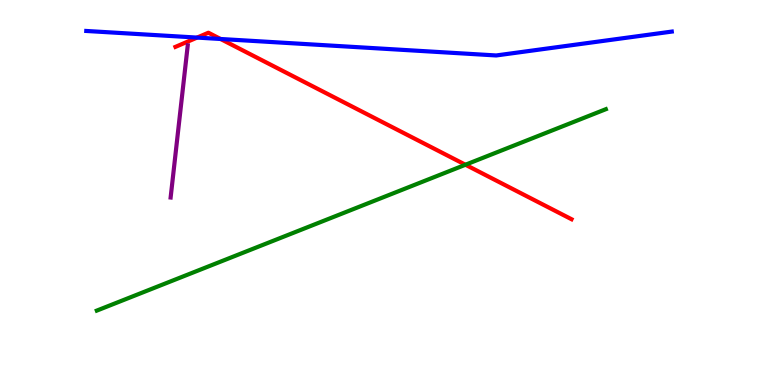[{'lines': ['blue', 'red'], 'intersections': [{'x': 2.54, 'y': 9.02}, {'x': 2.85, 'y': 8.99}]}, {'lines': ['green', 'red'], 'intersections': [{'x': 6.01, 'y': 5.72}]}, {'lines': ['purple', 'red'], 'intersections': []}, {'lines': ['blue', 'green'], 'intersections': []}, {'lines': ['blue', 'purple'], 'intersections': []}, {'lines': ['green', 'purple'], 'intersections': []}]